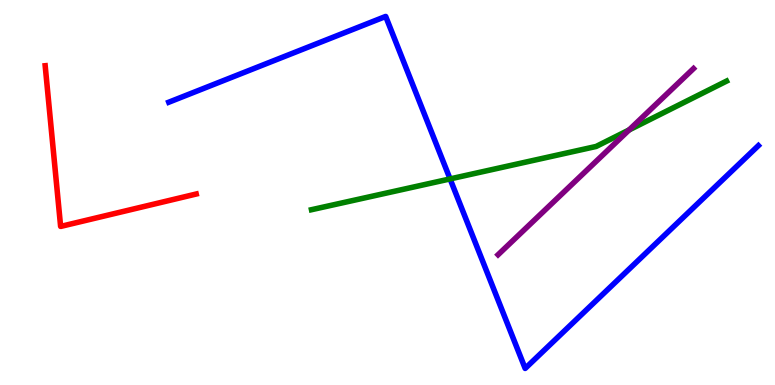[{'lines': ['blue', 'red'], 'intersections': []}, {'lines': ['green', 'red'], 'intersections': []}, {'lines': ['purple', 'red'], 'intersections': []}, {'lines': ['blue', 'green'], 'intersections': [{'x': 5.81, 'y': 5.35}]}, {'lines': ['blue', 'purple'], 'intersections': []}, {'lines': ['green', 'purple'], 'intersections': [{'x': 8.12, 'y': 6.62}]}]